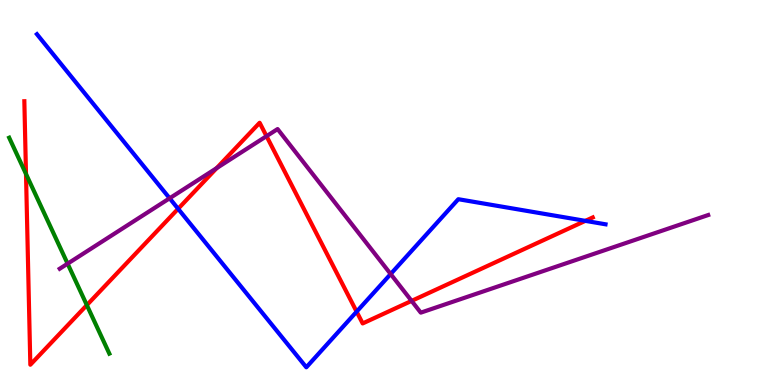[{'lines': ['blue', 'red'], 'intersections': [{'x': 2.3, 'y': 4.58}, {'x': 4.6, 'y': 1.9}, {'x': 7.55, 'y': 4.26}]}, {'lines': ['green', 'red'], 'intersections': [{'x': 0.335, 'y': 5.48}, {'x': 1.12, 'y': 2.07}]}, {'lines': ['purple', 'red'], 'intersections': [{'x': 2.8, 'y': 5.63}, {'x': 3.44, 'y': 6.46}, {'x': 5.31, 'y': 2.18}]}, {'lines': ['blue', 'green'], 'intersections': []}, {'lines': ['blue', 'purple'], 'intersections': [{'x': 2.19, 'y': 4.85}, {'x': 5.04, 'y': 2.88}]}, {'lines': ['green', 'purple'], 'intersections': [{'x': 0.872, 'y': 3.15}]}]